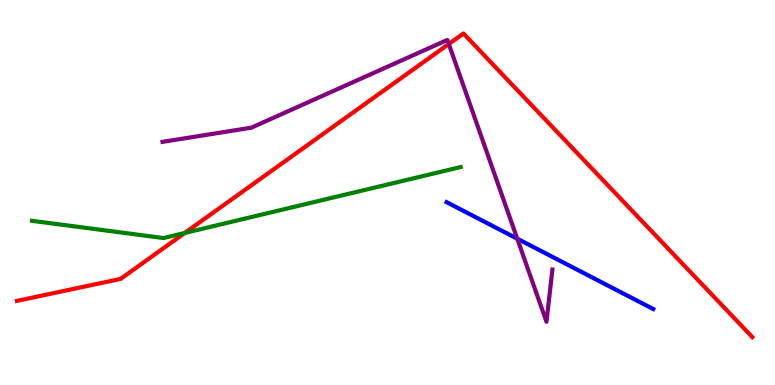[{'lines': ['blue', 'red'], 'intersections': []}, {'lines': ['green', 'red'], 'intersections': [{'x': 2.38, 'y': 3.95}]}, {'lines': ['purple', 'red'], 'intersections': [{'x': 5.79, 'y': 8.86}]}, {'lines': ['blue', 'green'], 'intersections': []}, {'lines': ['blue', 'purple'], 'intersections': [{'x': 6.67, 'y': 3.8}]}, {'lines': ['green', 'purple'], 'intersections': []}]